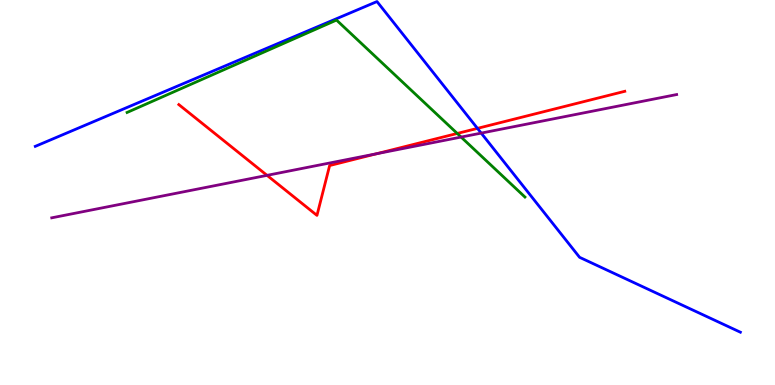[{'lines': ['blue', 'red'], 'intersections': [{'x': 6.16, 'y': 6.67}]}, {'lines': ['green', 'red'], 'intersections': [{'x': 5.9, 'y': 6.53}]}, {'lines': ['purple', 'red'], 'intersections': [{'x': 3.45, 'y': 5.45}, {'x': 4.86, 'y': 6.01}]}, {'lines': ['blue', 'green'], 'intersections': []}, {'lines': ['blue', 'purple'], 'intersections': [{'x': 6.21, 'y': 6.54}]}, {'lines': ['green', 'purple'], 'intersections': [{'x': 5.95, 'y': 6.44}]}]